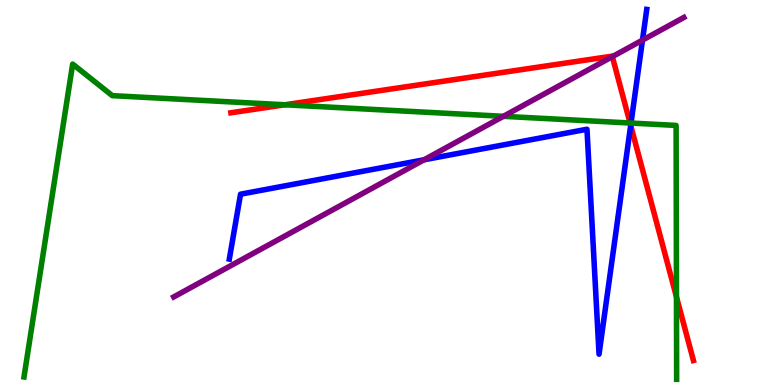[{'lines': ['blue', 'red'], 'intersections': [{'x': 8.14, 'y': 6.74}]}, {'lines': ['green', 'red'], 'intersections': [{'x': 3.68, 'y': 7.28}, {'x': 8.13, 'y': 6.81}, {'x': 8.73, 'y': 2.29}]}, {'lines': ['purple', 'red'], 'intersections': [{'x': 7.9, 'y': 8.53}]}, {'lines': ['blue', 'green'], 'intersections': [{'x': 8.14, 'y': 6.8}]}, {'lines': ['blue', 'purple'], 'intersections': [{'x': 5.47, 'y': 5.85}, {'x': 8.29, 'y': 8.96}]}, {'lines': ['green', 'purple'], 'intersections': [{'x': 6.5, 'y': 6.98}]}]